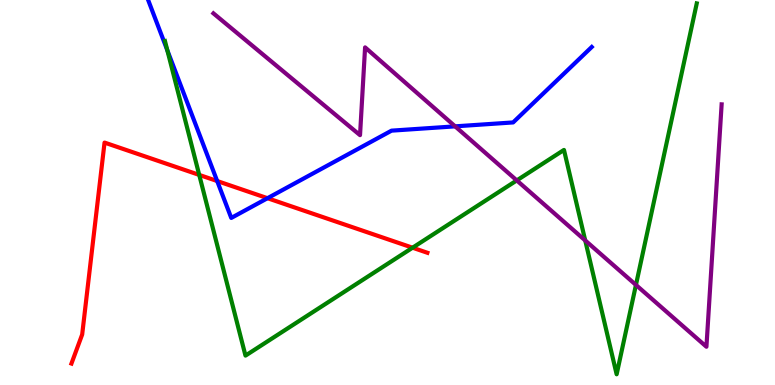[{'lines': ['blue', 'red'], 'intersections': [{'x': 2.8, 'y': 5.3}, {'x': 3.45, 'y': 4.85}]}, {'lines': ['green', 'red'], 'intersections': [{'x': 2.57, 'y': 5.46}, {'x': 5.32, 'y': 3.57}]}, {'lines': ['purple', 'red'], 'intersections': []}, {'lines': ['blue', 'green'], 'intersections': [{'x': 2.16, 'y': 8.69}]}, {'lines': ['blue', 'purple'], 'intersections': [{'x': 5.87, 'y': 6.72}]}, {'lines': ['green', 'purple'], 'intersections': [{'x': 6.67, 'y': 5.31}, {'x': 7.55, 'y': 3.75}, {'x': 8.21, 'y': 2.6}]}]